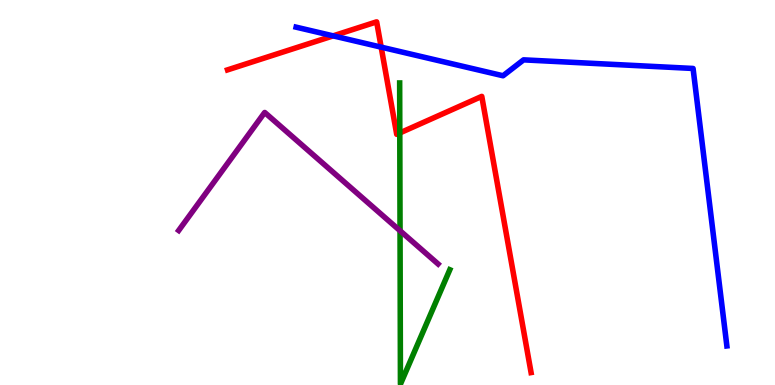[{'lines': ['blue', 'red'], 'intersections': [{'x': 4.3, 'y': 9.07}, {'x': 4.92, 'y': 8.78}]}, {'lines': ['green', 'red'], 'intersections': [{'x': 5.16, 'y': 6.55}]}, {'lines': ['purple', 'red'], 'intersections': []}, {'lines': ['blue', 'green'], 'intersections': []}, {'lines': ['blue', 'purple'], 'intersections': []}, {'lines': ['green', 'purple'], 'intersections': [{'x': 5.16, 'y': 4.01}]}]